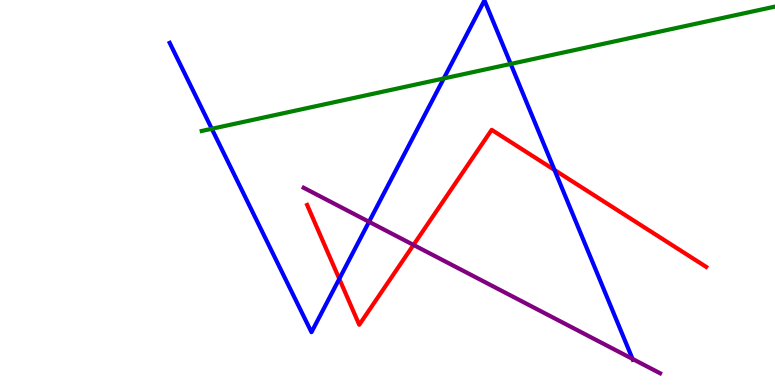[{'lines': ['blue', 'red'], 'intersections': [{'x': 4.38, 'y': 2.76}, {'x': 7.15, 'y': 5.59}]}, {'lines': ['green', 'red'], 'intersections': []}, {'lines': ['purple', 'red'], 'intersections': [{'x': 5.34, 'y': 3.64}]}, {'lines': ['blue', 'green'], 'intersections': [{'x': 2.73, 'y': 6.66}, {'x': 5.73, 'y': 7.96}, {'x': 6.59, 'y': 8.34}]}, {'lines': ['blue', 'purple'], 'intersections': [{'x': 4.76, 'y': 4.24}, {'x': 8.16, 'y': 0.677}]}, {'lines': ['green', 'purple'], 'intersections': []}]